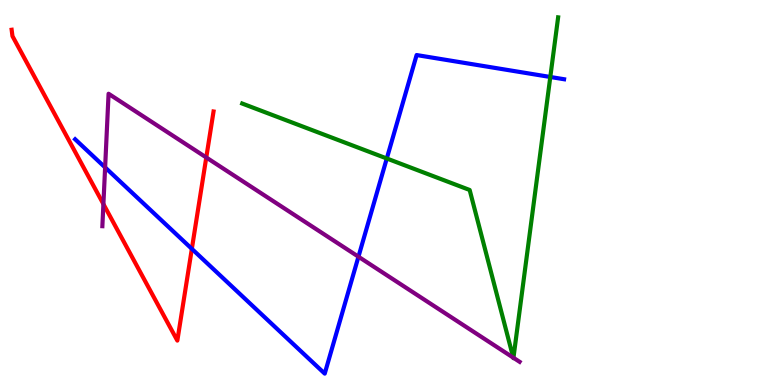[{'lines': ['blue', 'red'], 'intersections': [{'x': 2.48, 'y': 3.54}]}, {'lines': ['green', 'red'], 'intersections': []}, {'lines': ['purple', 'red'], 'intersections': [{'x': 1.33, 'y': 4.7}, {'x': 2.66, 'y': 5.91}]}, {'lines': ['blue', 'green'], 'intersections': [{'x': 4.99, 'y': 5.88}, {'x': 7.1, 'y': 8.0}]}, {'lines': ['blue', 'purple'], 'intersections': [{'x': 1.36, 'y': 5.65}, {'x': 4.63, 'y': 3.33}]}, {'lines': ['green', 'purple'], 'intersections': [{'x': 6.62, 'y': 0.71}, {'x': 6.63, 'y': 0.707}]}]